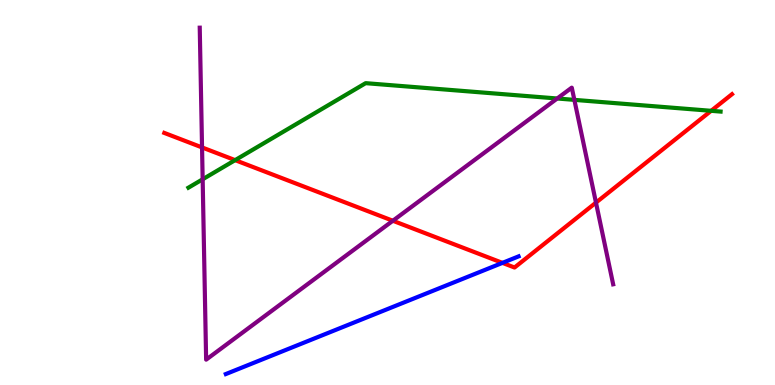[{'lines': ['blue', 'red'], 'intersections': [{'x': 6.48, 'y': 3.17}]}, {'lines': ['green', 'red'], 'intersections': [{'x': 3.03, 'y': 5.84}, {'x': 9.18, 'y': 7.12}]}, {'lines': ['purple', 'red'], 'intersections': [{'x': 2.61, 'y': 6.17}, {'x': 5.07, 'y': 4.27}, {'x': 7.69, 'y': 4.74}]}, {'lines': ['blue', 'green'], 'intersections': []}, {'lines': ['blue', 'purple'], 'intersections': []}, {'lines': ['green', 'purple'], 'intersections': [{'x': 2.61, 'y': 5.34}, {'x': 7.19, 'y': 7.44}, {'x': 7.41, 'y': 7.41}]}]